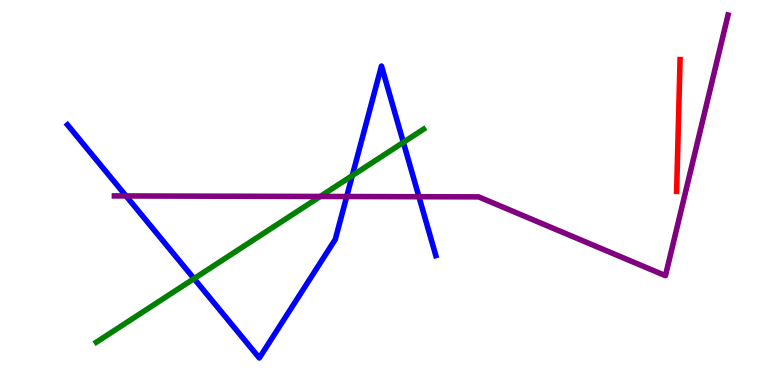[{'lines': ['blue', 'red'], 'intersections': []}, {'lines': ['green', 'red'], 'intersections': []}, {'lines': ['purple', 'red'], 'intersections': []}, {'lines': ['blue', 'green'], 'intersections': [{'x': 2.5, 'y': 2.76}, {'x': 4.55, 'y': 5.44}, {'x': 5.2, 'y': 6.3}]}, {'lines': ['blue', 'purple'], 'intersections': [{'x': 1.63, 'y': 4.91}, {'x': 4.47, 'y': 4.9}, {'x': 5.41, 'y': 4.89}]}, {'lines': ['green', 'purple'], 'intersections': [{'x': 4.13, 'y': 4.9}]}]